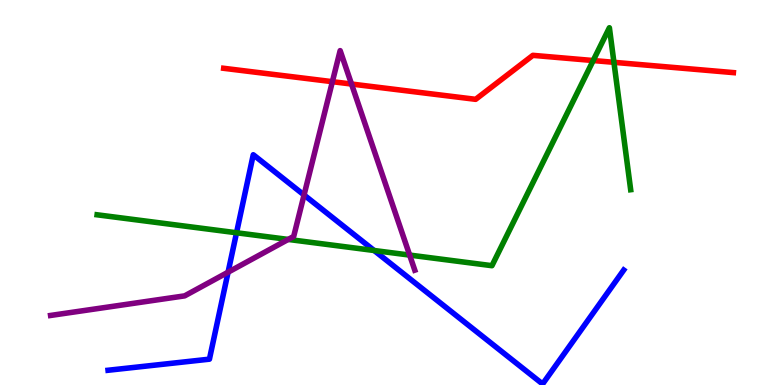[{'lines': ['blue', 'red'], 'intersections': []}, {'lines': ['green', 'red'], 'intersections': [{'x': 7.65, 'y': 8.43}, {'x': 7.92, 'y': 8.38}]}, {'lines': ['purple', 'red'], 'intersections': [{'x': 4.29, 'y': 7.88}, {'x': 4.54, 'y': 7.82}]}, {'lines': ['blue', 'green'], 'intersections': [{'x': 3.05, 'y': 3.95}, {'x': 4.83, 'y': 3.49}]}, {'lines': ['blue', 'purple'], 'intersections': [{'x': 2.94, 'y': 2.93}, {'x': 3.92, 'y': 4.94}]}, {'lines': ['green', 'purple'], 'intersections': [{'x': 3.72, 'y': 3.78}, {'x': 5.29, 'y': 3.37}]}]